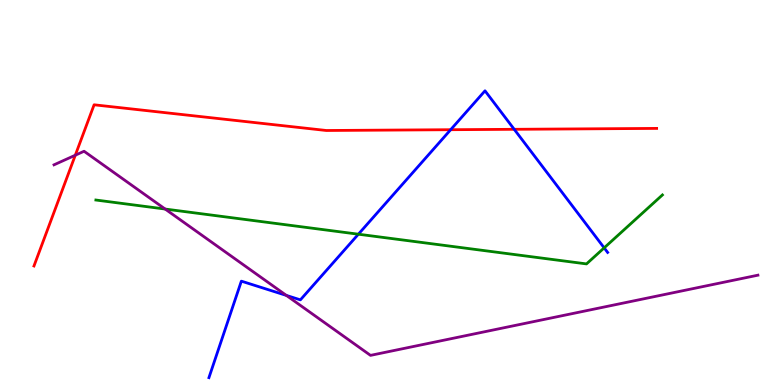[{'lines': ['blue', 'red'], 'intersections': [{'x': 5.81, 'y': 6.63}, {'x': 6.63, 'y': 6.64}]}, {'lines': ['green', 'red'], 'intersections': []}, {'lines': ['purple', 'red'], 'intersections': [{'x': 0.972, 'y': 5.97}]}, {'lines': ['blue', 'green'], 'intersections': [{'x': 4.62, 'y': 3.92}, {'x': 7.8, 'y': 3.56}]}, {'lines': ['blue', 'purple'], 'intersections': [{'x': 3.7, 'y': 2.33}]}, {'lines': ['green', 'purple'], 'intersections': [{'x': 2.13, 'y': 4.57}]}]